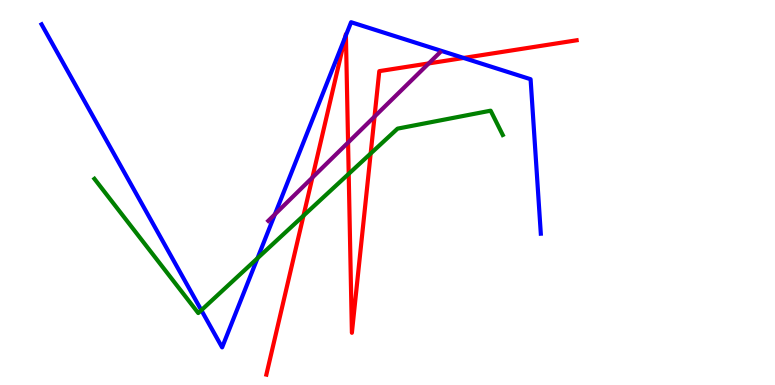[{'lines': ['blue', 'red'], 'intersections': [{'x': 4.45, 'y': 9.04}, {'x': 4.46, 'y': 9.08}, {'x': 5.98, 'y': 8.49}]}, {'lines': ['green', 'red'], 'intersections': [{'x': 3.92, 'y': 4.4}, {'x': 4.5, 'y': 5.48}, {'x': 4.78, 'y': 6.01}]}, {'lines': ['purple', 'red'], 'intersections': [{'x': 4.03, 'y': 5.39}, {'x': 4.49, 'y': 6.3}, {'x': 4.83, 'y': 6.97}, {'x': 5.53, 'y': 8.35}]}, {'lines': ['blue', 'green'], 'intersections': [{'x': 2.6, 'y': 1.94}, {'x': 3.32, 'y': 3.29}]}, {'lines': ['blue', 'purple'], 'intersections': [{'x': 3.55, 'y': 4.43}]}, {'lines': ['green', 'purple'], 'intersections': []}]